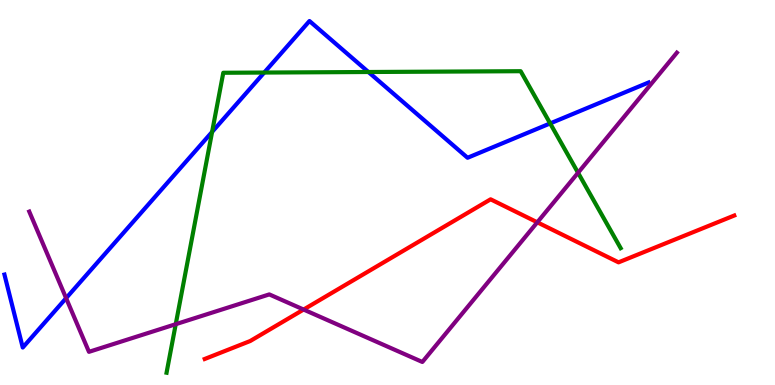[{'lines': ['blue', 'red'], 'intersections': []}, {'lines': ['green', 'red'], 'intersections': []}, {'lines': ['purple', 'red'], 'intersections': [{'x': 3.92, 'y': 1.96}, {'x': 6.93, 'y': 4.23}]}, {'lines': ['blue', 'green'], 'intersections': [{'x': 2.74, 'y': 6.57}, {'x': 3.41, 'y': 8.12}, {'x': 4.75, 'y': 8.13}, {'x': 7.1, 'y': 6.79}]}, {'lines': ['blue', 'purple'], 'intersections': [{'x': 0.853, 'y': 2.26}]}, {'lines': ['green', 'purple'], 'intersections': [{'x': 2.27, 'y': 1.58}, {'x': 7.46, 'y': 5.51}]}]